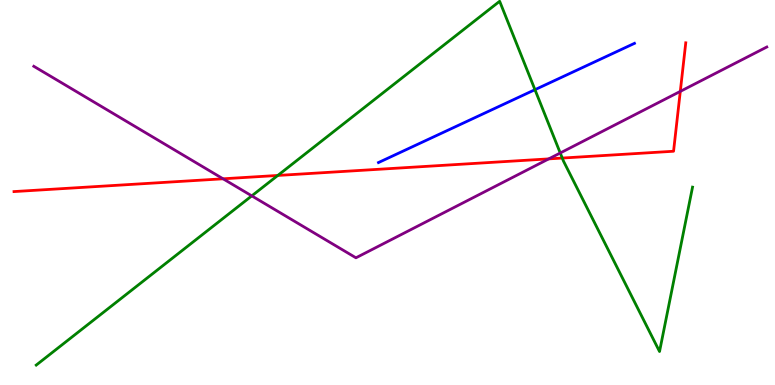[{'lines': ['blue', 'red'], 'intersections': []}, {'lines': ['green', 'red'], 'intersections': [{'x': 3.58, 'y': 5.44}, {'x': 7.26, 'y': 5.89}]}, {'lines': ['purple', 'red'], 'intersections': [{'x': 2.88, 'y': 5.36}, {'x': 7.08, 'y': 5.87}, {'x': 8.78, 'y': 7.63}]}, {'lines': ['blue', 'green'], 'intersections': [{'x': 6.9, 'y': 7.67}]}, {'lines': ['blue', 'purple'], 'intersections': []}, {'lines': ['green', 'purple'], 'intersections': [{'x': 3.25, 'y': 4.91}, {'x': 7.23, 'y': 6.03}]}]